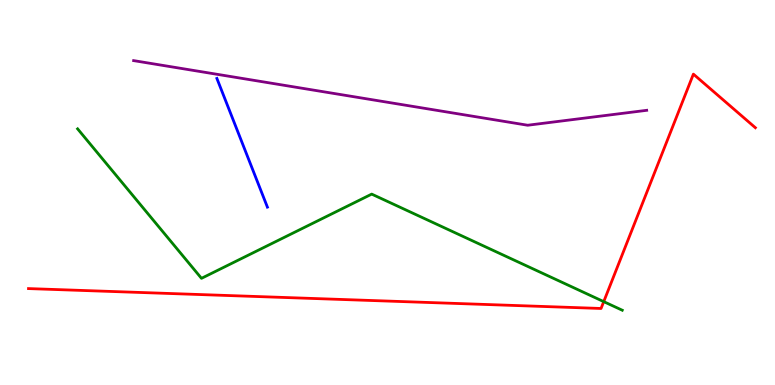[{'lines': ['blue', 'red'], 'intersections': []}, {'lines': ['green', 'red'], 'intersections': [{'x': 7.79, 'y': 2.17}]}, {'lines': ['purple', 'red'], 'intersections': []}, {'lines': ['blue', 'green'], 'intersections': []}, {'lines': ['blue', 'purple'], 'intersections': []}, {'lines': ['green', 'purple'], 'intersections': []}]